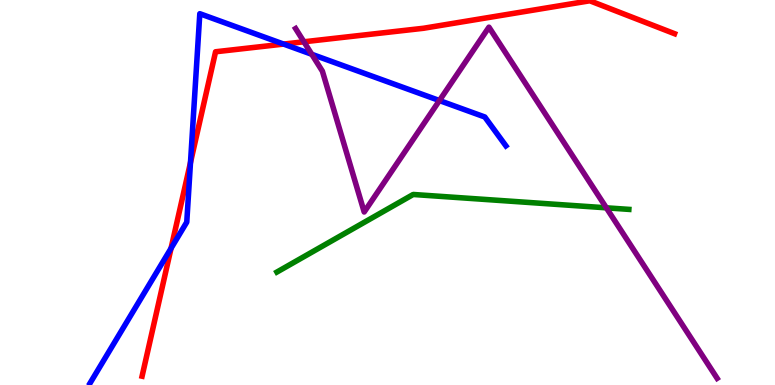[{'lines': ['blue', 'red'], 'intersections': [{'x': 2.21, 'y': 3.55}, {'x': 2.46, 'y': 5.78}, {'x': 3.66, 'y': 8.86}]}, {'lines': ['green', 'red'], 'intersections': []}, {'lines': ['purple', 'red'], 'intersections': [{'x': 3.92, 'y': 8.91}]}, {'lines': ['blue', 'green'], 'intersections': []}, {'lines': ['blue', 'purple'], 'intersections': [{'x': 4.02, 'y': 8.59}, {'x': 5.67, 'y': 7.39}]}, {'lines': ['green', 'purple'], 'intersections': [{'x': 7.82, 'y': 4.6}]}]